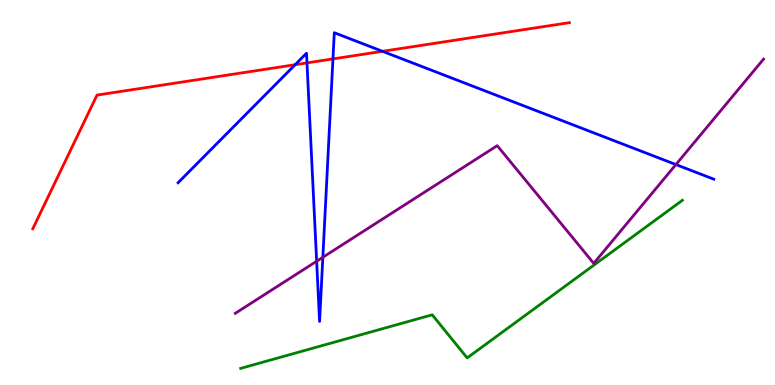[{'lines': ['blue', 'red'], 'intersections': [{'x': 3.81, 'y': 8.32}, {'x': 3.96, 'y': 8.37}, {'x': 4.3, 'y': 8.47}, {'x': 4.94, 'y': 8.67}]}, {'lines': ['green', 'red'], 'intersections': []}, {'lines': ['purple', 'red'], 'intersections': []}, {'lines': ['blue', 'green'], 'intersections': []}, {'lines': ['blue', 'purple'], 'intersections': [{'x': 4.09, 'y': 3.21}, {'x': 4.17, 'y': 3.32}, {'x': 8.72, 'y': 5.73}]}, {'lines': ['green', 'purple'], 'intersections': []}]